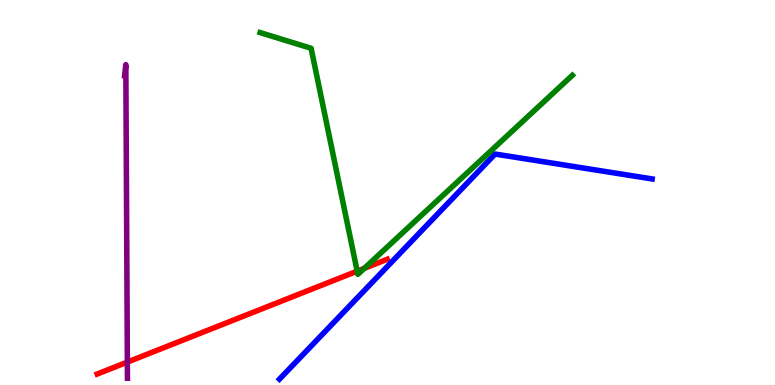[{'lines': ['blue', 'red'], 'intersections': []}, {'lines': ['green', 'red'], 'intersections': [{'x': 4.61, 'y': 2.96}, {'x': 4.7, 'y': 3.03}]}, {'lines': ['purple', 'red'], 'intersections': [{'x': 1.64, 'y': 0.595}]}, {'lines': ['blue', 'green'], 'intersections': []}, {'lines': ['blue', 'purple'], 'intersections': []}, {'lines': ['green', 'purple'], 'intersections': []}]